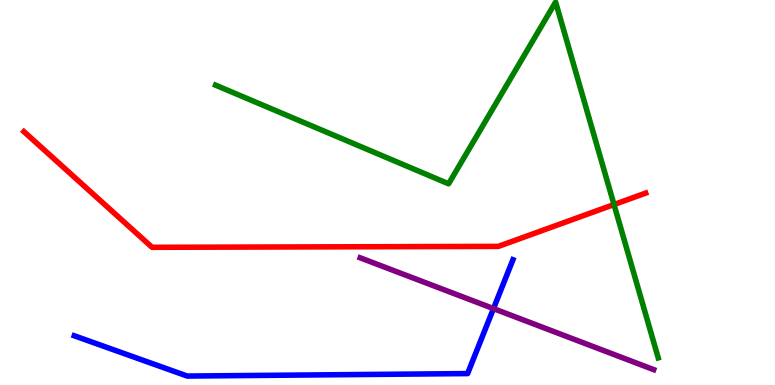[{'lines': ['blue', 'red'], 'intersections': []}, {'lines': ['green', 'red'], 'intersections': [{'x': 7.92, 'y': 4.69}]}, {'lines': ['purple', 'red'], 'intersections': []}, {'lines': ['blue', 'green'], 'intersections': []}, {'lines': ['blue', 'purple'], 'intersections': [{'x': 6.37, 'y': 1.98}]}, {'lines': ['green', 'purple'], 'intersections': []}]